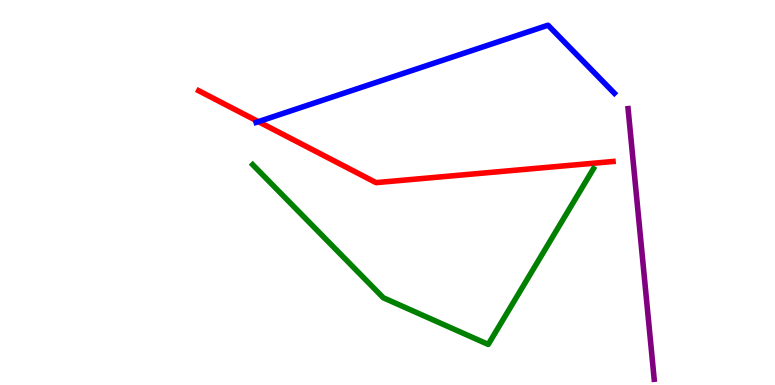[{'lines': ['blue', 'red'], 'intersections': [{'x': 3.33, 'y': 6.84}]}, {'lines': ['green', 'red'], 'intersections': []}, {'lines': ['purple', 'red'], 'intersections': []}, {'lines': ['blue', 'green'], 'intersections': []}, {'lines': ['blue', 'purple'], 'intersections': []}, {'lines': ['green', 'purple'], 'intersections': []}]